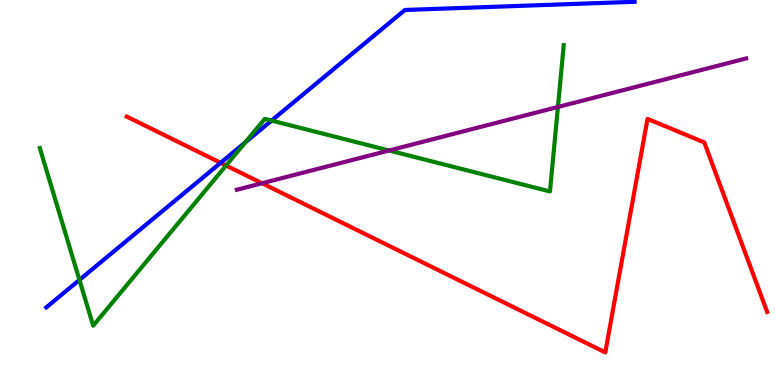[{'lines': ['blue', 'red'], 'intersections': [{'x': 2.85, 'y': 5.77}]}, {'lines': ['green', 'red'], 'intersections': [{'x': 2.92, 'y': 5.7}]}, {'lines': ['purple', 'red'], 'intersections': [{'x': 3.38, 'y': 5.24}]}, {'lines': ['blue', 'green'], 'intersections': [{'x': 1.02, 'y': 2.73}, {'x': 3.16, 'y': 6.3}, {'x': 3.5, 'y': 6.87}]}, {'lines': ['blue', 'purple'], 'intersections': []}, {'lines': ['green', 'purple'], 'intersections': [{'x': 5.02, 'y': 6.09}, {'x': 7.2, 'y': 7.22}]}]